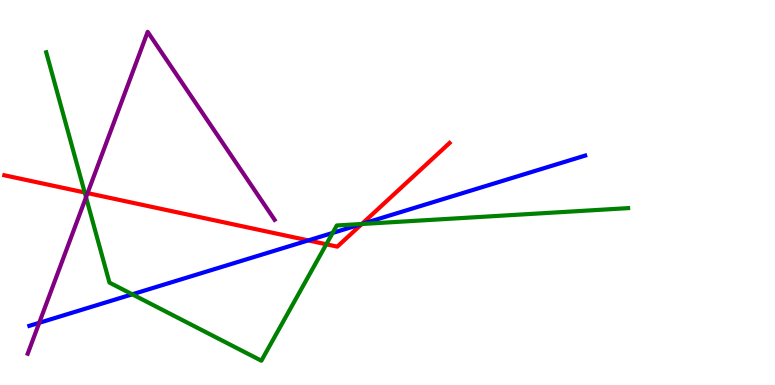[{'lines': ['blue', 'red'], 'intersections': [{'x': 3.98, 'y': 3.76}, {'x': 4.67, 'y': 4.18}]}, {'lines': ['green', 'red'], 'intersections': [{'x': 1.09, 'y': 5.0}, {'x': 4.21, 'y': 3.66}, {'x': 4.67, 'y': 4.18}]}, {'lines': ['purple', 'red'], 'intersections': [{'x': 1.13, 'y': 4.98}]}, {'lines': ['blue', 'green'], 'intersections': [{'x': 1.71, 'y': 2.36}, {'x': 4.29, 'y': 3.95}, {'x': 4.67, 'y': 4.18}]}, {'lines': ['blue', 'purple'], 'intersections': [{'x': 0.506, 'y': 1.62}]}, {'lines': ['green', 'purple'], 'intersections': [{'x': 1.11, 'y': 4.88}]}]